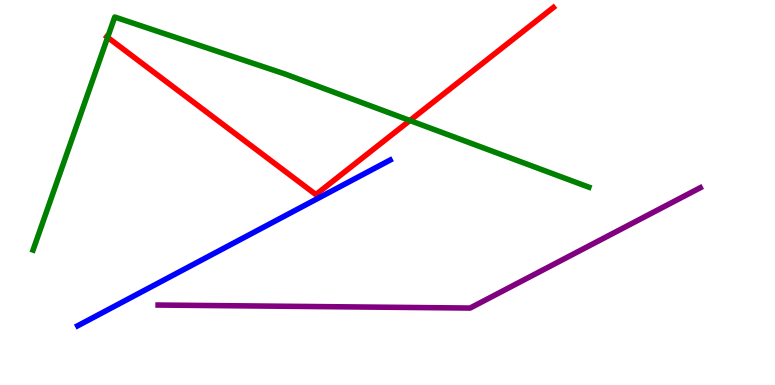[{'lines': ['blue', 'red'], 'intersections': []}, {'lines': ['green', 'red'], 'intersections': [{'x': 1.39, 'y': 9.03}, {'x': 5.29, 'y': 6.87}]}, {'lines': ['purple', 'red'], 'intersections': []}, {'lines': ['blue', 'green'], 'intersections': []}, {'lines': ['blue', 'purple'], 'intersections': []}, {'lines': ['green', 'purple'], 'intersections': []}]